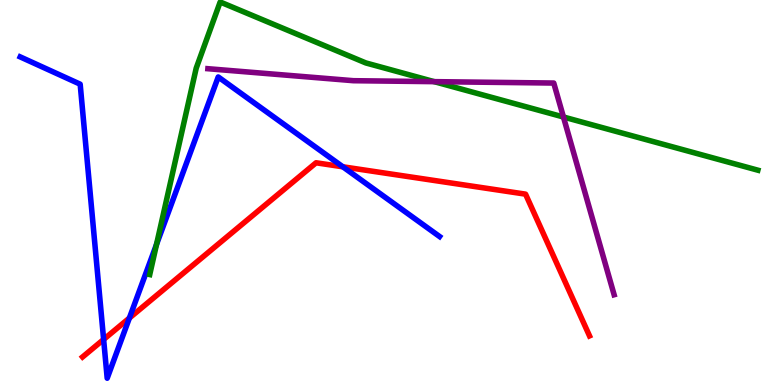[{'lines': ['blue', 'red'], 'intersections': [{'x': 1.34, 'y': 1.18}, {'x': 1.67, 'y': 1.74}, {'x': 4.42, 'y': 5.67}]}, {'lines': ['green', 'red'], 'intersections': []}, {'lines': ['purple', 'red'], 'intersections': []}, {'lines': ['blue', 'green'], 'intersections': [{'x': 2.02, 'y': 3.65}]}, {'lines': ['blue', 'purple'], 'intersections': []}, {'lines': ['green', 'purple'], 'intersections': [{'x': 5.6, 'y': 7.88}, {'x': 7.27, 'y': 6.96}]}]